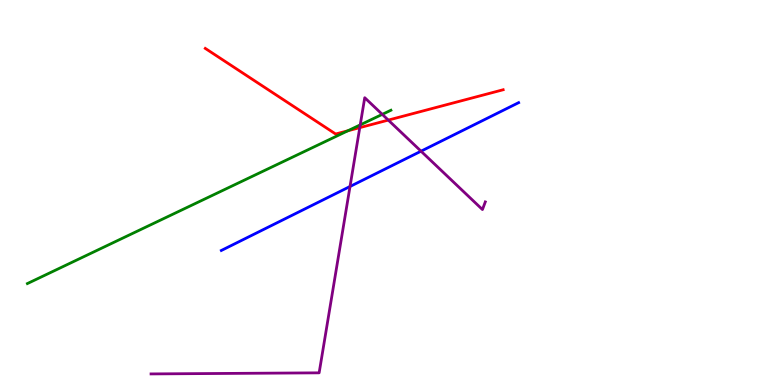[{'lines': ['blue', 'red'], 'intersections': []}, {'lines': ['green', 'red'], 'intersections': [{'x': 4.49, 'y': 6.6}]}, {'lines': ['purple', 'red'], 'intersections': [{'x': 4.64, 'y': 6.68}, {'x': 5.01, 'y': 6.88}]}, {'lines': ['blue', 'green'], 'intersections': []}, {'lines': ['blue', 'purple'], 'intersections': [{'x': 4.52, 'y': 5.16}, {'x': 5.43, 'y': 6.07}]}, {'lines': ['green', 'purple'], 'intersections': [{'x': 4.65, 'y': 6.76}, {'x': 4.93, 'y': 7.03}]}]